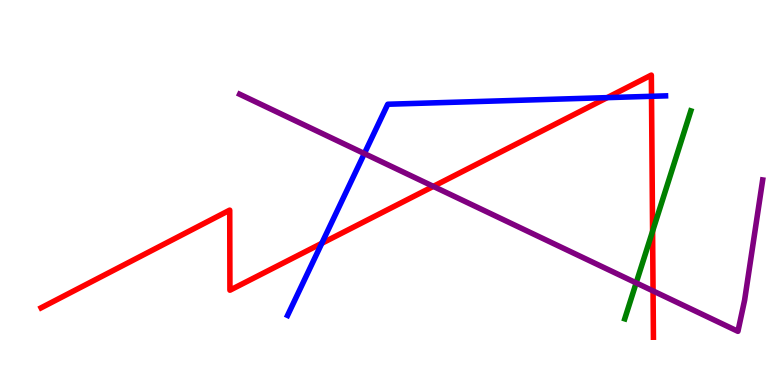[{'lines': ['blue', 'red'], 'intersections': [{'x': 4.15, 'y': 3.68}, {'x': 7.83, 'y': 7.46}, {'x': 8.41, 'y': 7.5}]}, {'lines': ['green', 'red'], 'intersections': [{'x': 8.42, 'y': 3.99}]}, {'lines': ['purple', 'red'], 'intersections': [{'x': 5.59, 'y': 5.16}, {'x': 8.43, 'y': 2.44}]}, {'lines': ['blue', 'green'], 'intersections': []}, {'lines': ['blue', 'purple'], 'intersections': [{'x': 4.7, 'y': 6.01}]}, {'lines': ['green', 'purple'], 'intersections': [{'x': 8.21, 'y': 2.65}]}]